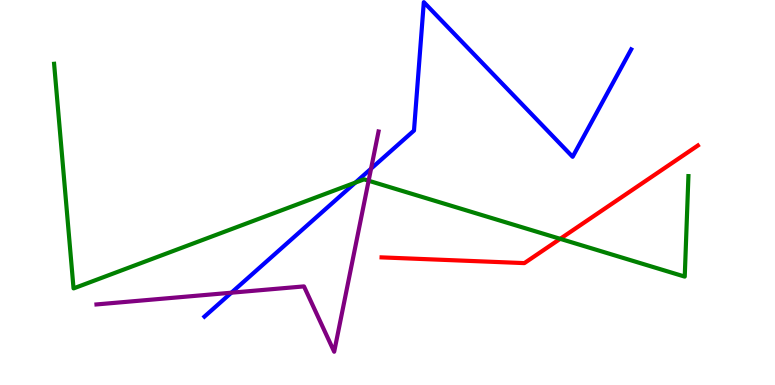[{'lines': ['blue', 'red'], 'intersections': []}, {'lines': ['green', 'red'], 'intersections': [{'x': 7.23, 'y': 3.8}]}, {'lines': ['purple', 'red'], 'intersections': []}, {'lines': ['blue', 'green'], 'intersections': [{'x': 4.59, 'y': 5.26}]}, {'lines': ['blue', 'purple'], 'intersections': [{'x': 2.99, 'y': 2.4}, {'x': 4.79, 'y': 5.62}]}, {'lines': ['green', 'purple'], 'intersections': [{'x': 4.76, 'y': 5.31}]}]